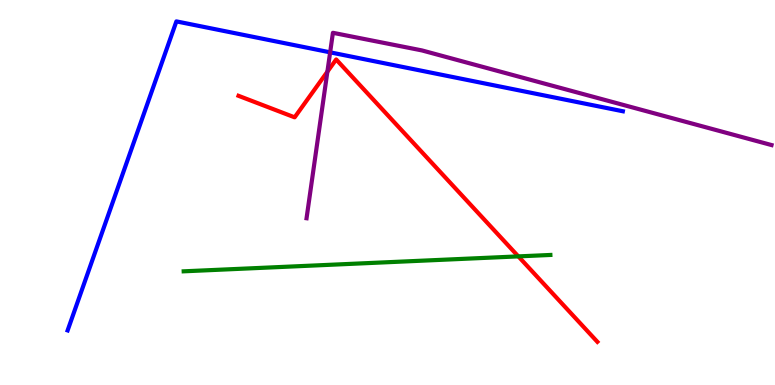[{'lines': ['blue', 'red'], 'intersections': []}, {'lines': ['green', 'red'], 'intersections': [{'x': 6.69, 'y': 3.34}]}, {'lines': ['purple', 'red'], 'intersections': [{'x': 4.22, 'y': 8.14}]}, {'lines': ['blue', 'green'], 'intersections': []}, {'lines': ['blue', 'purple'], 'intersections': [{'x': 4.26, 'y': 8.64}]}, {'lines': ['green', 'purple'], 'intersections': []}]